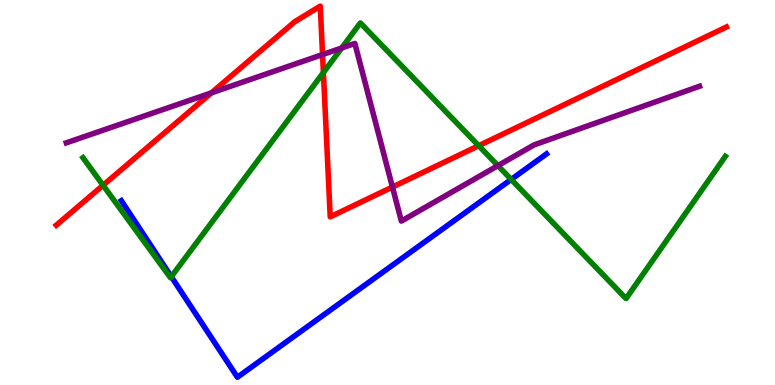[{'lines': ['blue', 'red'], 'intersections': []}, {'lines': ['green', 'red'], 'intersections': [{'x': 1.33, 'y': 5.19}, {'x': 4.17, 'y': 8.12}, {'x': 6.18, 'y': 6.22}]}, {'lines': ['purple', 'red'], 'intersections': [{'x': 2.73, 'y': 7.59}, {'x': 4.16, 'y': 8.58}, {'x': 5.06, 'y': 5.14}]}, {'lines': ['blue', 'green'], 'intersections': [{'x': 2.21, 'y': 2.81}, {'x': 6.6, 'y': 5.34}]}, {'lines': ['blue', 'purple'], 'intersections': []}, {'lines': ['green', 'purple'], 'intersections': [{'x': 4.41, 'y': 8.75}, {'x': 6.42, 'y': 5.7}]}]